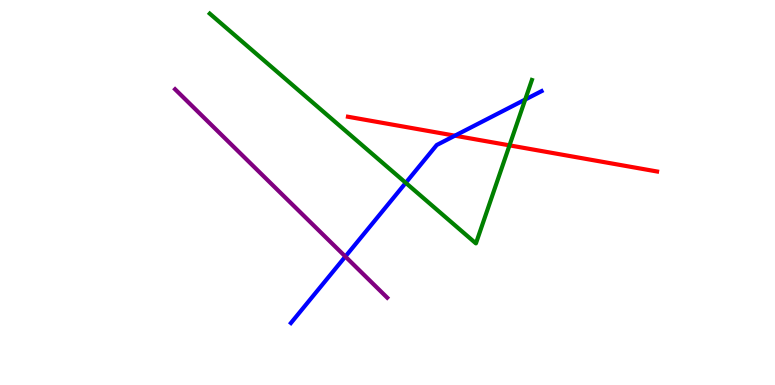[{'lines': ['blue', 'red'], 'intersections': [{'x': 5.87, 'y': 6.48}]}, {'lines': ['green', 'red'], 'intersections': [{'x': 6.57, 'y': 6.22}]}, {'lines': ['purple', 'red'], 'intersections': []}, {'lines': ['blue', 'green'], 'intersections': [{'x': 5.24, 'y': 5.25}, {'x': 6.78, 'y': 7.41}]}, {'lines': ['blue', 'purple'], 'intersections': [{'x': 4.46, 'y': 3.34}]}, {'lines': ['green', 'purple'], 'intersections': []}]